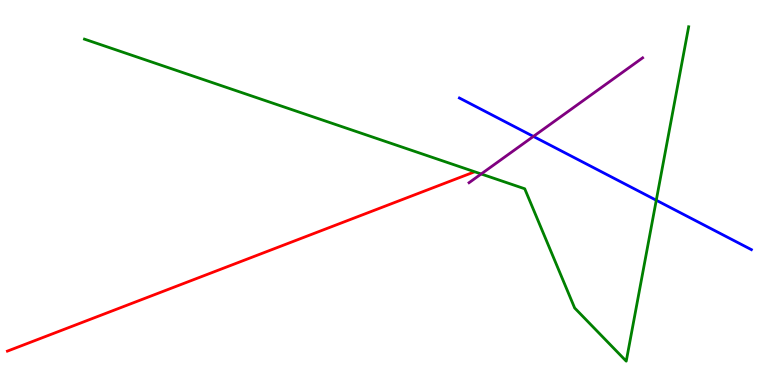[{'lines': ['blue', 'red'], 'intersections': []}, {'lines': ['green', 'red'], 'intersections': []}, {'lines': ['purple', 'red'], 'intersections': []}, {'lines': ['blue', 'green'], 'intersections': [{'x': 8.47, 'y': 4.8}]}, {'lines': ['blue', 'purple'], 'intersections': [{'x': 6.88, 'y': 6.46}]}, {'lines': ['green', 'purple'], 'intersections': [{'x': 6.21, 'y': 5.48}]}]